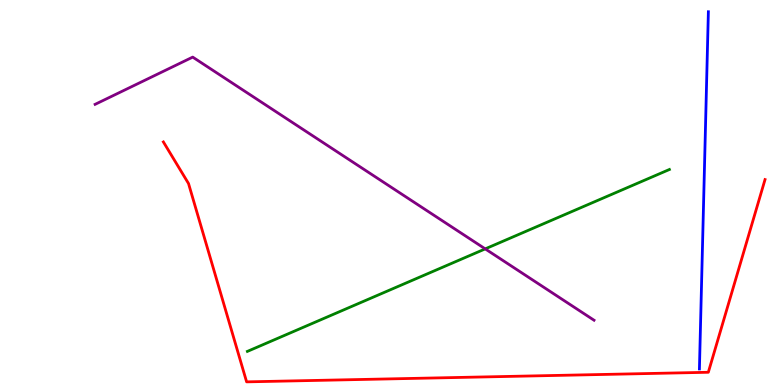[{'lines': ['blue', 'red'], 'intersections': []}, {'lines': ['green', 'red'], 'intersections': []}, {'lines': ['purple', 'red'], 'intersections': []}, {'lines': ['blue', 'green'], 'intersections': []}, {'lines': ['blue', 'purple'], 'intersections': []}, {'lines': ['green', 'purple'], 'intersections': [{'x': 6.26, 'y': 3.54}]}]